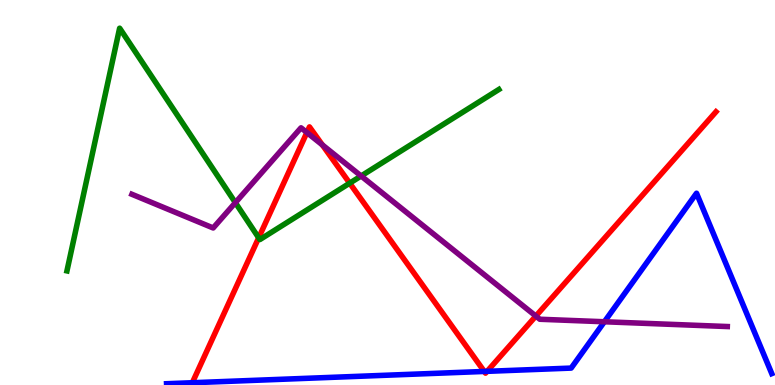[{'lines': ['blue', 'red'], 'intersections': [{'x': 6.25, 'y': 0.352}, {'x': 6.29, 'y': 0.355}]}, {'lines': ['green', 'red'], 'intersections': [{'x': 3.34, 'y': 3.82}, {'x': 4.51, 'y': 5.24}]}, {'lines': ['purple', 'red'], 'intersections': [{'x': 3.96, 'y': 6.56}, {'x': 4.16, 'y': 6.24}, {'x': 6.91, 'y': 1.79}]}, {'lines': ['blue', 'green'], 'intersections': []}, {'lines': ['blue', 'purple'], 'intersections': [{'x': 7.8, 'y': 1.64}]}, {'lines': ['green', 'purple'], 'intersections': [{'x': 3.04, 'y': 4.74}, {'x': 4.66, 'y': 5.43}]}]